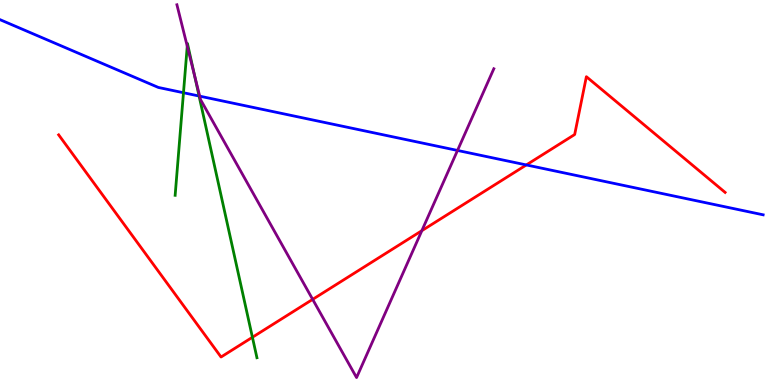[{'lines': ['blue', 'red'], 'intersections': [{'x': 6.79, 'y': 5.72}]}, {'lines': ['green', 'red'], 'intersections': [{'x': 3.26, 'y': 1.24}]}, {'lines': ['purple', 'red'], 'intersections': [{'x': 4.03, 'y': 2.22}, {'x': 5.44, 'y': 4.01}]}, {'lines': ['blue', 'green'], 'intersections': [{'x': 2.37, 'y': 7.59}, {'x': 2.57, 'y': 7.51}]}, {'lines': ['blue', 'purple'], 'intersections': [{'x': 2.58, 'y': 7.5}, {'x': 5.9, 'y': 6.09}]}, {'lines': ['green', 'purple'], 'intersections': [{'x': 2.42, 'y': 8.8}, {'x': 2.51, 'y': 8.05}]}]